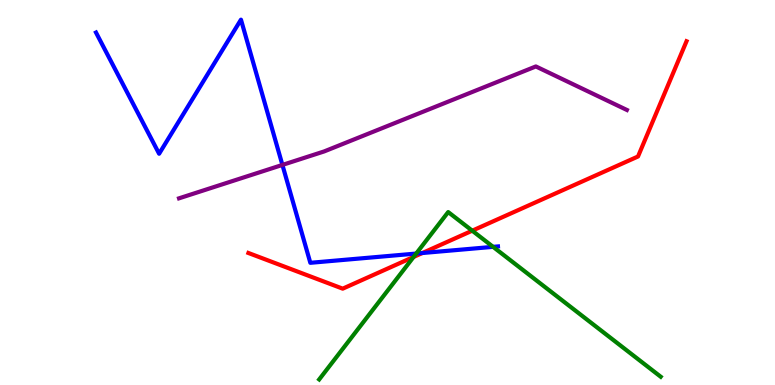[{'lines': ['blue', 'red'], 'intersections': [{'x': 5.45, 'y': 3.43}]}, {'lines': ['green', 'red'], 'intersections': [{'x': 5.34, 'y': 3.33}, {'x': 6.09, 'y': 4.01}]}, {'lines': ['purple', 'red'], 'intersections': []}, {'lines': ['blue', 'green'], 'intersections': [{'x': 5.37, 'y': 3.41}, {'x': 6.36, 'y': 3.59}]}, {'lines': ['blue', 'purple'], 'intersections': [{'x': 3.64, 'y': 5.72}]}, {'lines': ['green', 'purple'], 'intersections': []}]